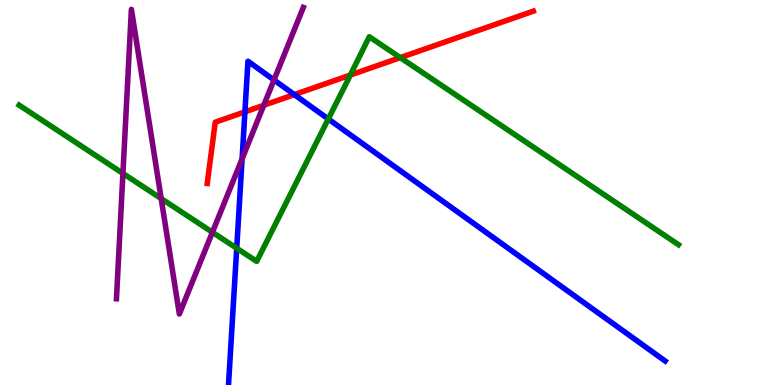[{'lines': ['blue', 'red'], 'intersections': [{'x': 3.16, 'y': 7.09}, {'x': 3.8, 'y': 7.54}]}, {'lines': ['green', 'red'], 'intersections': [{'x': 4.52, 'y': 8.05}, {'x': 5.16, 'y': 8.5}]}, {'lines': ['purple', 'red'], 'intersections': [{'x': 3.4, 'y': 7.27}]}, {'lines': ['blue', 'green'], 'intersections': [{'x': 3.05, 'y': 3.55}, {'x': 4.24, 'y': 6.91}]}, {'lines': ['blue', 'purple'], 'intersections': [{'x': 3.12, 'y': 5.87}, {'x': 3.54, 'y': 7.92}]}, {'lines': ['green', 'purple'], 'intersections': [{'x': 1.59, 'y': 5.5}, {'x': 2.08, 'y': 4.84}, {'x': 2.74, 'y': 3.97}]}]